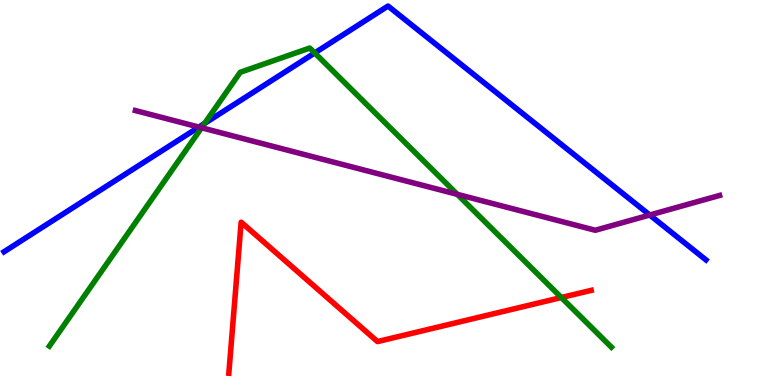[{'lines': ['blue', 'red'], 'intersections': []}, {'lines': ['green', 'red'], 'intersections': [{'x': 7.24, 'y': 2.27}]}, {'lines': ['purple', 'red'], 'intersections': []}, {'lines': ['blue', 'green'], 'intersections': [{'x': 2.64, 'y': 6.79}, {'x': 4.06, 'y': 8.62}]}, {'lines': ['blue', 'purple'], 'intersections': [{'x': 2.57, 'y': 6.7}, {'x': 8.38, 'y': 4.42}]}, {'lines': ['green', 'purple'], 'intersections': [{'x': 2.6, 'y': 6.68}, {'x': 5.9, 'y': 4.95}]}]